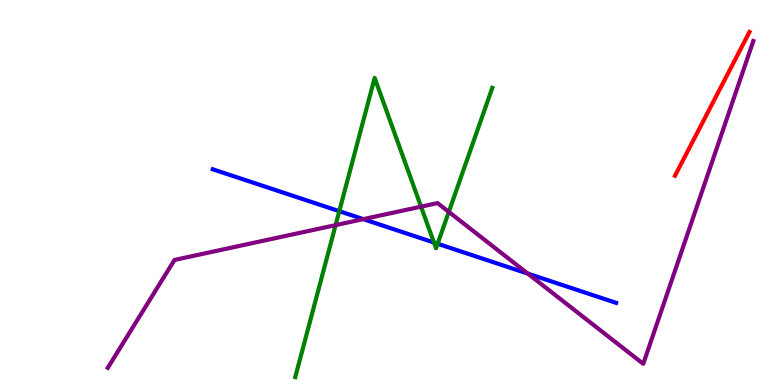[{'lines': ['blue', 'red'], 'intersections': []}, {'lines': ['green', 'red'], 'intersections': []}, {'lines': ['purple', 'red'], 'intersections': []}, {'lines': ['blue', 'green'], 'intersections': [{'x': 4.38, 'y': 4.51}, {'x': 5.6, 'y': 3.7}, {'x': 5.65, 'y': 3.67}]}, {'lines': ['blue', 'purple'], 'intersections': [{'x': 4.69, 'y': 4.31}, {'x': 6.81, 'y': 2.89}]}, {'lines': ['green', 'purple'], 'intersections': [{'x': 4.33, 'y': 4.15}, {'x': 5.43, 'y': 4.63}, {'x': 5.79, 'y': 4.5}]}]